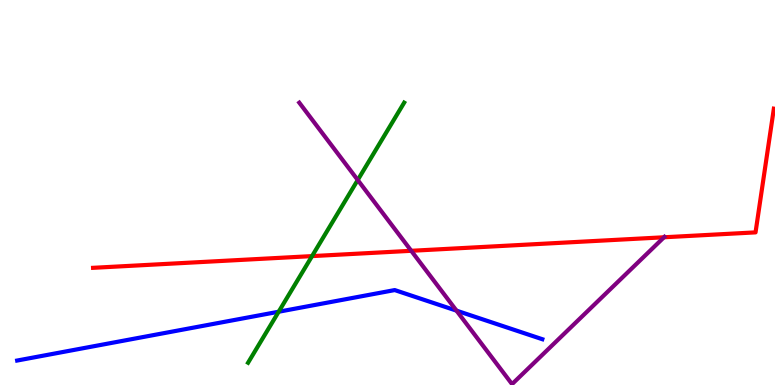[{'lines': ['blue', 'red'], 'intersections': []}, {'lines': ['green', 'red'], 'intersections': [{'x': 4.03, 'y': 3.35}]}, {'lines': ['purple', 'red'], 'intersections': [{'x': 5.31, 'y': 3.49}, {'x': 8.57, 'y': 3.84}]}, {'lines': ['blue', 'green'], 'intersections': [{'x': 3.6, 'y': 1.9}]}, {'lines': ['blue', 'purple'], 'intersections': [{'x': 5.89, 'y': 1.93}]}, {'lines': ['green', 'purple'], 'intersections': [{'x': 4.62, 'y': 5.32}]}]